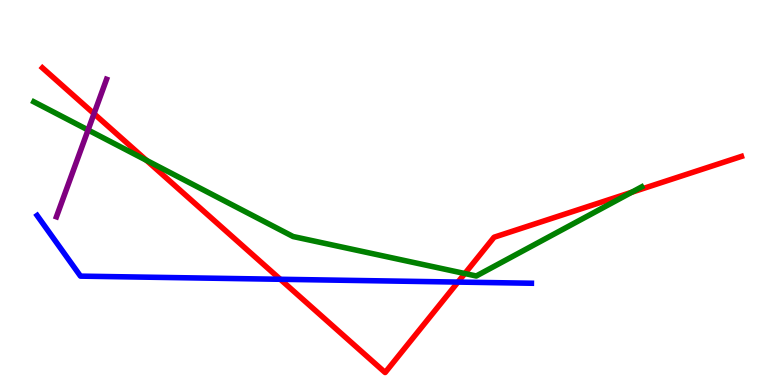[{'lines': ['blue', 'red'], 'intersections': [{'x': 3.62, 'y': 2.75}, {'x': 5.91, 'y': 2.67}]}, {'lines': ['green', 'red'], 'intersections': [{'x': 1.89, 'y': 5.84}, {'x': 6.0, 'y': 2.9}, {'x': 8.15, 'y': 5.01}]}, {'lines': ['purple', 'red'], 'intersections': [{'x': 1.21, 'y': 7.05}]}, {'lines': ['blue', 'green'], 'intersections': []}, {'lines': ['blue', 'purple'], 'intersections': []}, {'lines': ['green', 'purple'], 'intersections': [{'x': 1.14, 'y': 6.62}]}]